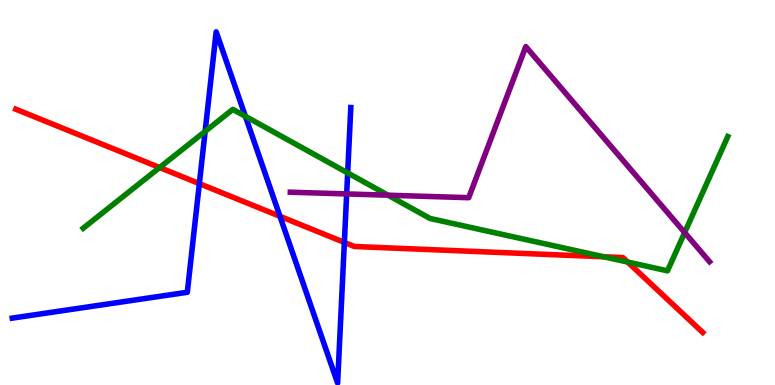[{'lines': ['blue', 'red'], 'intersections': [{'x': 2.57, 'y': 5.23}, {'x': 3.61, 'y': 4.38}, {'x': 4.44, 'y': 3.7}]}, {'lines': ['green', 'red'], 'intersections': [{'x': 2.06, 'y': 5.65}, {'x': 7.79, 'y': 3.33}, {'x': 8.1, 'y': 3.19}]}, {'lines': ['purple', 'red'], 'intersections': []}, {'lines': ['blue', 'green'], 'intersections': [{'x': 2.65, 'y': 6.59}, {'x': 3.17, 'y': 6.98}, {'x': 4.49, 'y': 5.51}]}, {'lines': ['blue', 'purple'], 'intersections': [{'x': 4.47, 'y': 4.96}]}, {'lines': ['green', 'purple'], 'intersections': [{'x': 5.01, 'y': 4.93}, {'x': 8.83, 'y': 3.96}]}]